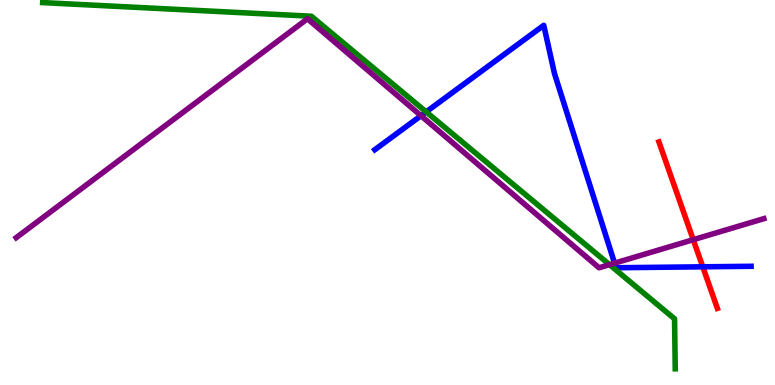[{'lines': ['blue', 'red'], 'intersections': [{'x': 9.07, 'y': 3.07}]}, {'lines': ['green', 'red'], 'intersections': []}, {'lines': ['purple', 'red'], 'intersections': [{'x': 8.95, 'y': 3.77}]}, {'lines': ['blue', 'green'], 'intersections': [{'x': 5.5, 'y': 7.09}]}, {'lines': ['blue', 'purple'], 'intersections': [{'x': 5.43, 'y': 6.99}, {'x': 7.93, 'y': 3.16}]}, {'lines': ['green', 'purple'], 'intersections': [{'x': 7.86, 'y': 3.13}]}]